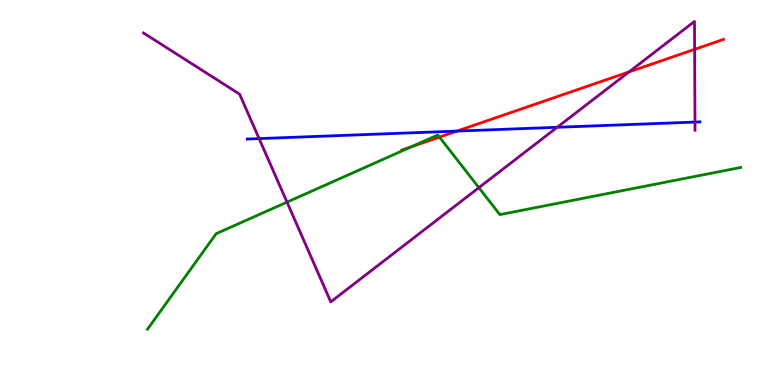[{'lines': ['blue', 'red'], 'intersections': [{'x': 5.9, 'y': 6.6}]}, {'lines': ['green', 'red'], 'intersections': [{'x': 5.31, 'y': 6.19}, {'x': 5.67, 'y': 6.44}]}, {'lines': ['purple', 'red'], 'intersections': [{'x': 8.12, 'y': 8.13}, {'x': 8.96, 'y': 8.72}]}, {'lines': ['blue', 'green'], 'intersections': []}, {'lines': ['blue', 'purple'], 'intersections': [{'x': 3.34, 'y': 6.4}, {'x': 7.19, 'y': 6.69}, {'x': 8.97, 'y': 6.83}]}, {'lines': ['green', 'purple'], 'intersections': [{'x': 3.7, 'y': 4.75}, {'x': 6.18, 'y': 5.13}]}]